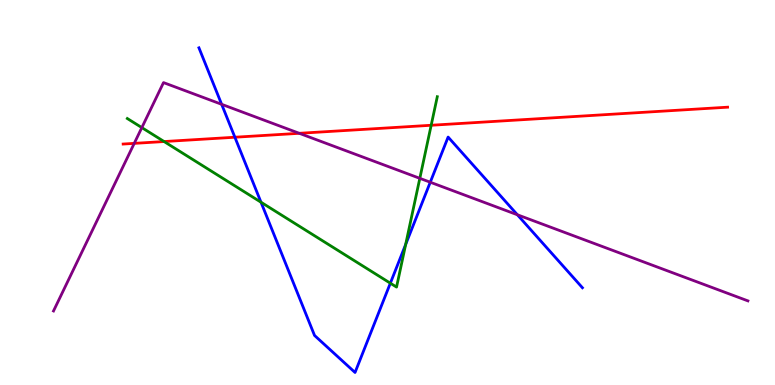[{'lines': ['blue', 'red'], 'intersections': [{'x': 3.03, 'y': 6.44}]}, {'lines': ['green', 'red'], 'intersections': [{'x': 2.12, 'y': 6.32}, {'x': 5.56, 'y': 6.75}]}, {'lines': ['purple', 'red'], 'intersections': [{'x': 1.73, 'y': 6.28}, {'x': 3.86, 'y': 6.54}]}, {'lines': ['blue', 'green'], 'intersections': [{'x': 3.37, 'y': 4.75}, {'x': 5.04, 'y': 2.64}, {'x': 5.23, 'y': 3.65}]}, {'lines': ['blue', 'purple'], 'intersections': [{'x': 2.86, 'y': 7.29}, {'x': 5.55, 'y': 5.27}, {'x': 6.68, 'y': 4.42}]}, {'lines': ['green', 'purple'], 'intersections': [{'x': 1.83, 'y': 6.69}, {'x': 5.42, 'y': 5.37}]}]